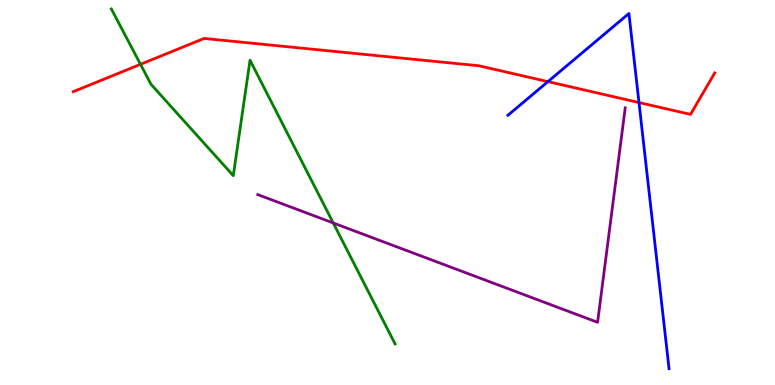[{'lines': ['blue', 'red'], 'intersections': [{'x': 7.07, 'y': 7.88}, {'x': 8.24, 'y': 7.34}]}, {'lines': ['green', 'red'], 'intersections': [{'x': 1.81, 'y': 8.33}]}, {'lines': ['purple', 'red'], 'intersections': []}, {'lines': ['blue', 'green'], 'intersections': []}, {'lines': ['blue', 'purple'], 'intersections': []}, {'lines': ['green', 'purple'], 'intersections': [{'x': 4.3, 'y': 4.21}]}]